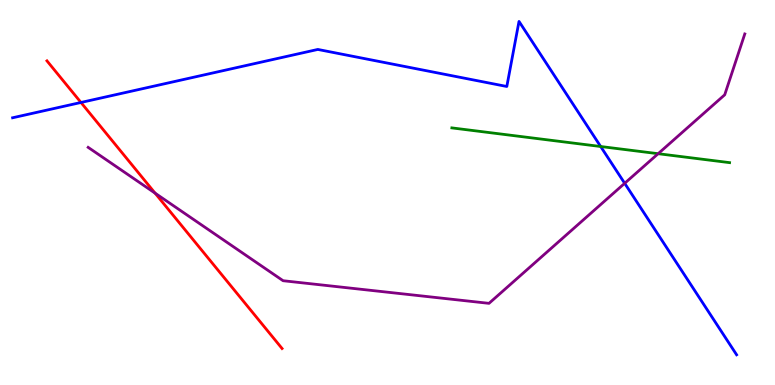[{'lines': ['blue', 'red'], 'intersections': [{'x': 1.04, 'y': 7.34}]}, {'lines': ['green', 'red'], 'intersections': []}, {'lines': ['purple', 'red'], 'intersections': [{'x': 2.0, 'y': 4.98}]}, {'lines': ['blue', 'green'], 'intersections': [{'x': 7.75, 'y': 6.19}]}, {'lines': ['blue', 'purple'], 'intersections': [{'x': 8.06, 'y': 5.24}]}, {'lines': ['green', 'purple'], 'intersections': [{'x': 8.49, 'y': 6.01}]}]